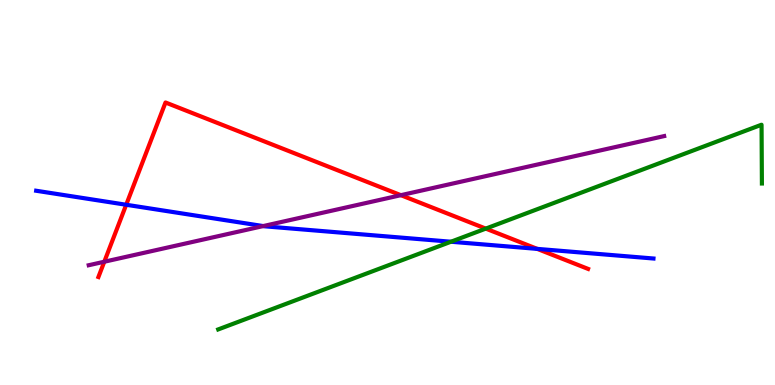[{'lines': ['blue', 'red'], 'intersections': [{'x': 1.63, 'y': 4.68}, {'x': 6.93, 'y': 3.54}]}, {'lines': ['green', 'red'], 'intersections': [{'x': 6.27, 'y': 4.06}]}, {'lines': ['purple', 'red'], 'intersections': [{'x': 1.35, 'y': 3.2}, {'x': 5.17, 'y': 4.93}]}, {'lines': ['blue', 'green'], 'intersections': [{'x': 5.82, 'y': 3.72}]}, {'lines': ['blue', 'purple'], 'intersections': [{'x': 3.4, 'y': 4.13}]}, {'lines': ['green', 'purple'], 'intersections': []}]